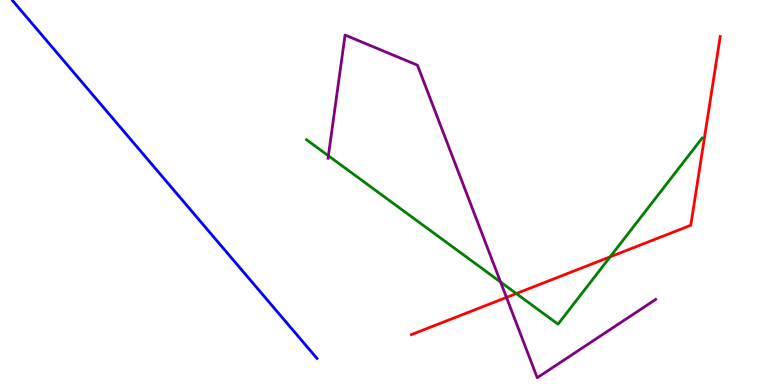[{'lines': ['blue', 'red'], 'intersections': []}, {'lines': ['green', 'red'], 'intersections': [{'x': 6.66, 'y': 2.37}, {'x': 7.87, 'y': 3.33}]}, {'lines': ['purple', 'red'], 'intersections': [{'x': 6.54, 'y': 2.27}]}, {'lines': ['blue', 'green'], 'intersections': []}, {'lines': ['blue', 'purple'], 'intersections': []}, {'lines': ['green', 'purple'], 'intersections': [{'x': 4.24, 'y': 5.95}, {'x': 6.46, 'y': 2.67}]}]